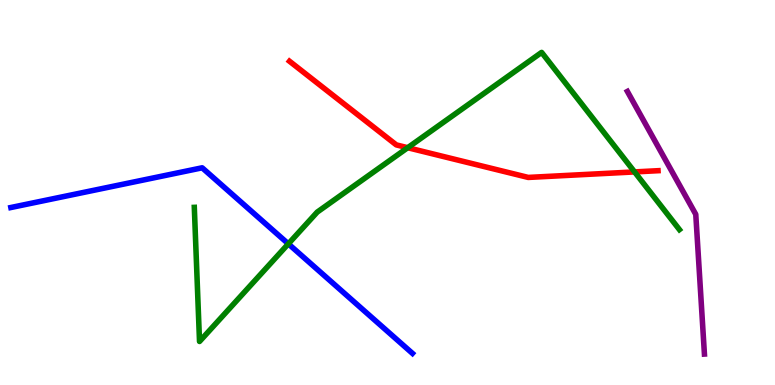[{'lines': ['blue', 'red'], 'intersections': []}, {'lines': ['green', 'red'], 'intersections': [{'x': 5.26, 'y': 6.16}, {'x': 8.19, 'y': 5.53}]}, {'lines': ['purple', 'red'], 'intersections': []}, {'lines': ['blue', 'green'], 'intersections': [{'x': 3.72, 'y': 3.67}]}, {'lines': ['blue', 'purple'], 'intersections': []}, {'lines': ['green', 'purple'], 'intersections': []}]